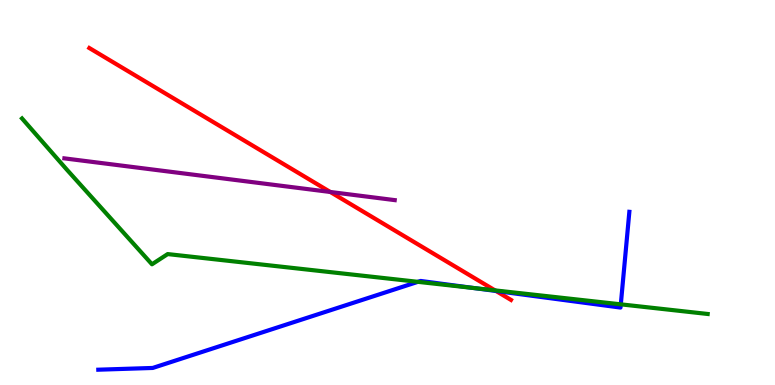[{'lines': ['blue', 'red'], 'intersections': [{'x': 6.4, 'y': 2.44}]}, {'lines': ['green', 'red'], 'intersections': [{'x': 6.39, 'y': 2.46}]}, {'lines': ['purple', 'red'], 'intersections': [{'x': 4.26, 'y': 5.01}]}, {'lines': ['blue', 'green'], 'intersections': [{'x': 5.39, 'y': 2.68}, {'x': 6.12, 'y': 2.52}, {'x': 8.01, 'y': 2.1}]}, {'lines': ['blue', 'purple'], 'intersections': []}, {'lines': ['green', 'purple'], 'intersections': []}]